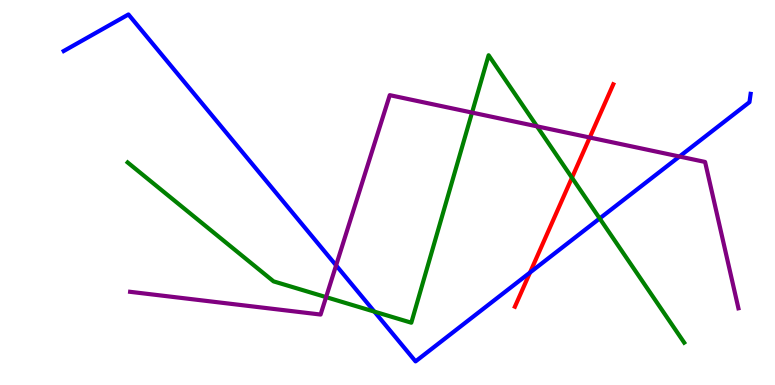[{'lines': ['blue', 'red'], 'intersections': [{'x': 6.84, 'y': 2.92}]}, {'lines': ['green', 'red'], 'intersections': [{'x': 7.38, 'y': 5.38}]}, {'lines': ['purple', 'red'], 'intersections': [{'x': 7.61, 'y': 6.43}]}, {'lines': ['blue', 'green'], 'intersections': [{'x': 4.83, 'y': 1.91}, {'x': 7.74, 'y': 4.33}]}, {'lines': ['blue', 'purple'], 'intersections': [{'x': 4.34, 'y': 3.11}, {'x': 8.77, 'y': 5.93}]}, {'lines': ['green', 'purple'], 'intersections': [{'x': 4.21, 'y': 2.28}, {'x': 6.09, 'y': 7.08}, {'x': 6.93, 'y': 6.72}]}]